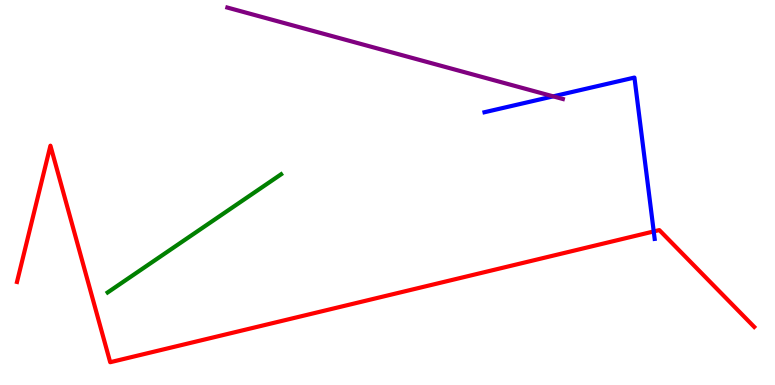[{'lines': ['blue', 'red'], 'intersections': [{'x': 8.44, 'y': 3.99}]}, {'lines': ['green', 'red'], 'intersections': []}, {'lines': ['purple', 'red'], 'intersections': []}, {'lines': ['blue', 'green'], 'intersections': []}, {'lines': ['blue', 'purple'], 'intersections': [{'x': 7.14, 'y': 7.5}]}, {'lines': ['green', 'purple'], 'intersections': []}]